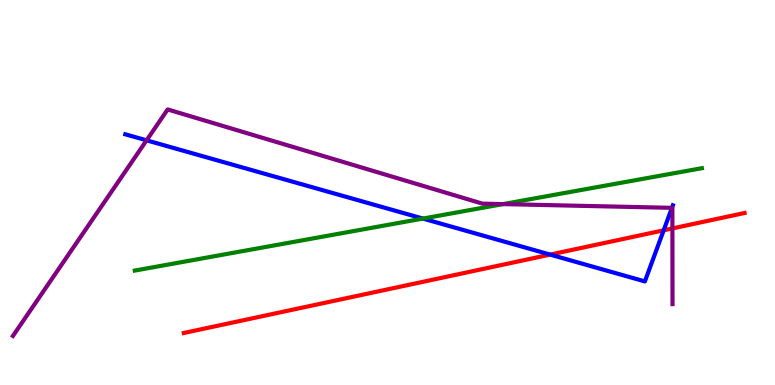[{'lines': ['blue', 'red'], 'intersections': [{'x': 7.1, 'y': 3.39}, {'x': 8.56, 'y': 4.02}]}, {'lines': ['green', 'red'], 'intersections': []}, {'lines': ['purple', 'red'], 'intersections': [{'x': 8.68, 'y': 4.07}]}, {'lines': ['blue', 'green'], 'intersections': [{'x': 5.46, 'y': 4.32}]}, {'lines': ['blue', 'purple'], 'intersections': [{'x': 1.89, 'y': 6.36}, {'x': 8.67, 'y': 4.6}]}, {'lines': ['green', 'purple'], 'intersections': [{'x': 6.49, 'y': 4.7}]}]